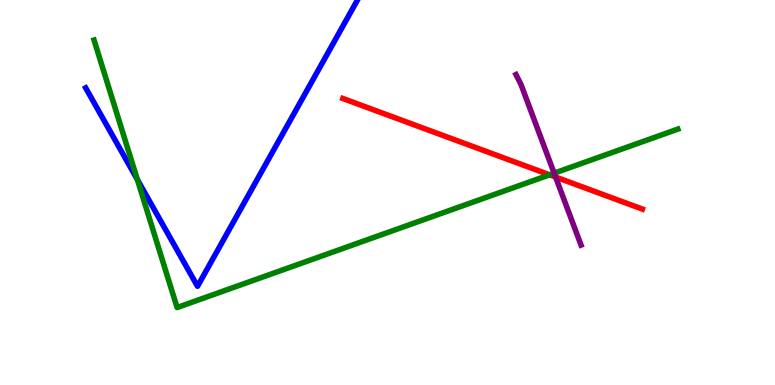[{'lines': ['blue', 'red'], 'intersections': []}, {'lines': ['green', 'red'], 'intersections': [{'x': 7.09, 'y': 5.46}]}, {'lines': ['purple', 'red'], 'intersections': [{'x': 7.17, 'y': 5.4}]}, {'lines': ['blue', 'green'], 'intersections': [{'x': 1.77, 'y': 5.33}]}, {'lines': ['blue', 'purple'], 'intersections': []}, {'lines': ['green', 'purple'], 'intersections': [{'x': 7.15, 'y': 5.5}]}]